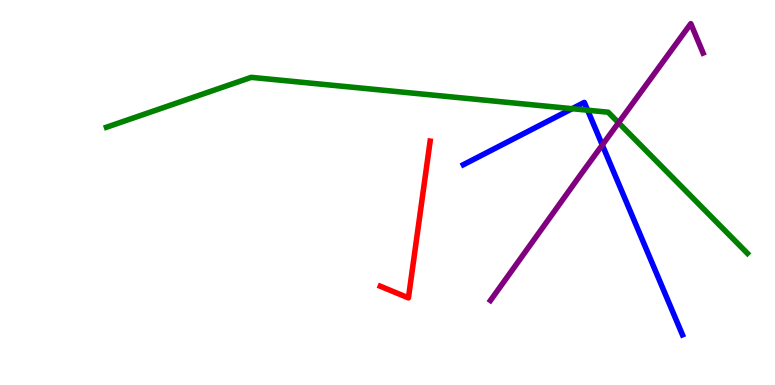[{'lines': ['blue', 'red'], 'intersections': []}, {'lines': ['green', 'red'], 'intersections': []}, {'lines': ['purple', 'red'], 'intersections': []}, {'lines': ['blue', 'green'], 'intersections': [{'x': 7.38, 'y': 7.18}, {'x': 7.58, 'y': 7.14}]}, {'lines': ['blue', 'purple'], 'intersections': [{'x': 7.77, 'y': 6.23}]}, {'lines': ['green', 'purple'], 'intersections': [{'x': 7.98, 'y': 6.81}]}]